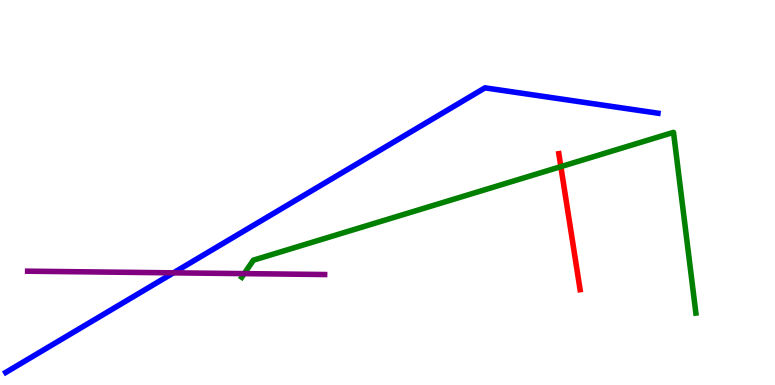[{'lines': ['blue', 'red'], 'intersections': []}, {'lines': ['green', 'red'], 'intersections': [{'x': 7.24, 'y': 5.67}]}, {'lines': ['purple', 'red'], 'intersections': []}, {'lines': ['blue', 'green'], 'intersections': []}, {'lines': ['blue', 'purple'], 'intersections': [{'x': 2.24, 'y': 2.91}]}, {'lines': ['green', 'purple'], 'intersections': [{'x': 3.15, 'y': 2.89}]}]